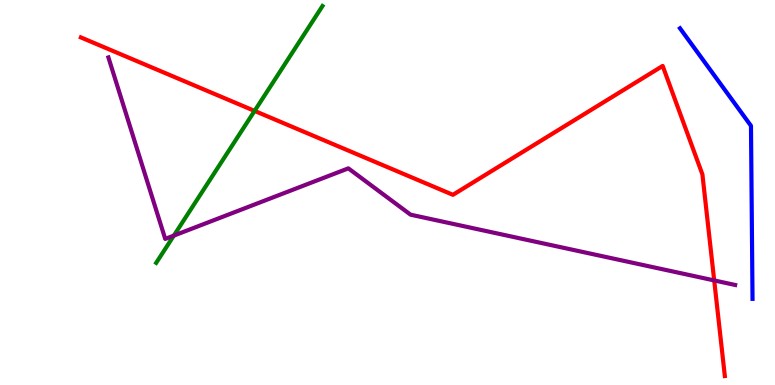[{'lines': ['blue', 'red'], 'intersections': []}, {'lines': ['green', 'red'], 'intersections': [{'x': 3.28, 'y': 7.12}]}, {'lines': ['purple', 'red'], 'intersections': [{'x': 9.22, 'y': 2.72}]}, {'lines': ['blue', 'green'], 'intersections': []}, {'lines': ['blue', 'purple'], 'intersections': []}, {'lines': ['green', 'purple'], 'intersections': [{'x': 2.24, 'y': 3.88}]}]